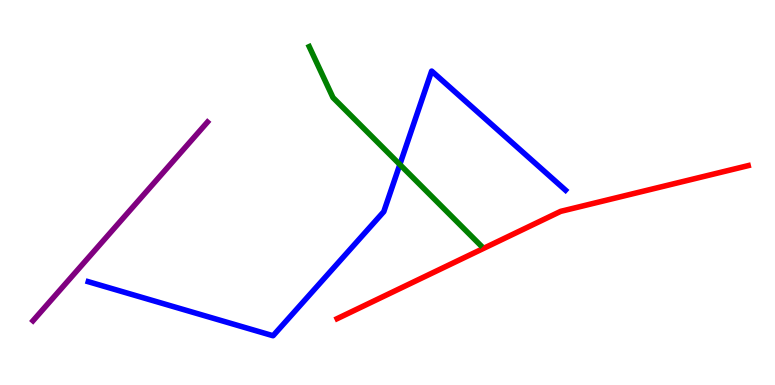[{'lines': ['blue', 'red'], 'intersections': []}, {'lines': ['green', 'red'], 'intersections': []}, {'lines': ['purple', 'red'], 'intersections': []}, {'lines': ['blue', 'green'], 'intersections': [{'x': 5.16, 'y': 5.73}]}, {'lines': ['blue', 'purple'], 'intersections': []}, {'lines': ['green', 'purple'], 'intersections': []}]